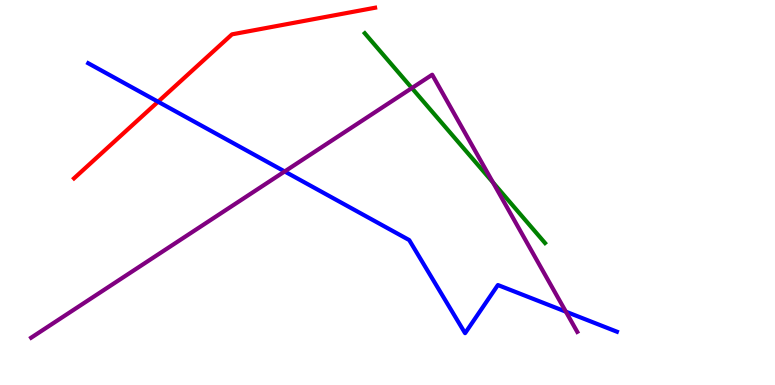[{'lines': ['blue', 'red'], 'intersections': [{'x': 2.04, 'y': 7.36}]}, {'lines': ['green', 'red'], 'intersections': []}, {'lines': ['purple', 'red'], 'intersections': []}, {'lines': ['blue', 'green'], 'intersections': []}, {'lines': ['blue', 'purple'], 'intersections': [{'x': 3.67, 'y': 5.55}, {'x': 7.3, 'y': 1.9}]}, {'lines': ['green', 'purple'], 'intersections': [{'x': 5.31, 'y': 7.71}, {'x': 6.36, 'y': 5.26}]}]